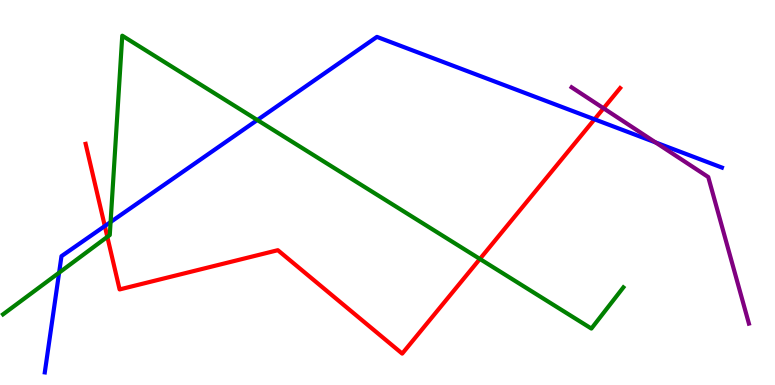[{'lines': ['blue', 'red'], 'intersections': [{'x': 1.35, 'y': 4.13}, {'x': 7.67, 'y': 6.9}]}, {'lines': ['green', 'red'], 'intersections': [{'x': 1.38, 'y': 3.85}, {'x': 6.19, 'y': 3.27}]}, {'lines': ['purple', 'red'], 'intersections': [{'x': 7.79, 'y': 7.19}]}, {'lines': ['blue', 'green'], 'intersections': [{'x': 0.763, 'y': 2.92}, {'x': 1.43, 'y': 4.23}, {'x': 3.32, 'y': 6.88}]}, {'lines': ['blue', 'purple'], 'intersections': [{'x': 8.46, 'y': 6.3}]}, {'lines': ['green', 'purple'], 'intersections': []}]